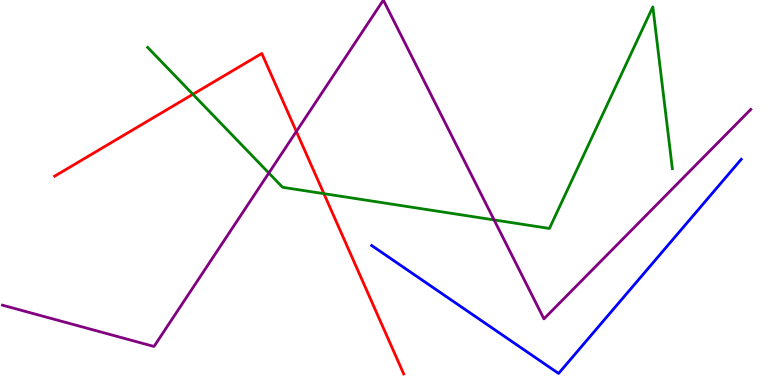[{'lines': ['blue', 'red'], 'intersections': []}, {'lines': ['green', 'red'], 'intersections': [{'x': 2.49, 'y': 7.55}, {'x': 4.18, 'y': 4.97}]}, {'lines': ['purple', 'red'], 'intersections': [{'x': 3.82, 'y': 6.59}]}, {'lines': ['blue', 'green'], 'intersections': []}, {'lines': ['blue', 'purple'], 'intersections': []}, {'lines': ['green', 'purple'], 'intersections': [{'x': 3.47, 'y': 5.51}, {'x': 6.38, 'y': 4.29}]}]